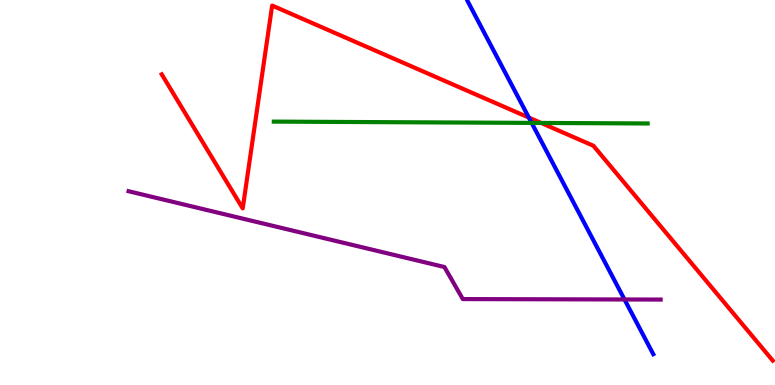[{'lines': ['blue', 'red'], 'intersections': [{'x': 6.82, 'y': 6.95}]}, {'lines': ['green', 'red'], 'intersections': [{'x': 6.98, 'y': 6.81}]}, {'lines': ['purple', 'red'], 'intersections': []}, {'lines': ['blue', 'green'], 'intersections': [{'x': 6.86, 'y': 6.81}]}, {'lines': ['blue', 'purple'], 'intersections': [{'x': 8.06, 'y': 2.22}]}, {'lines': ['green', 'purple'], 'intersections': []}]